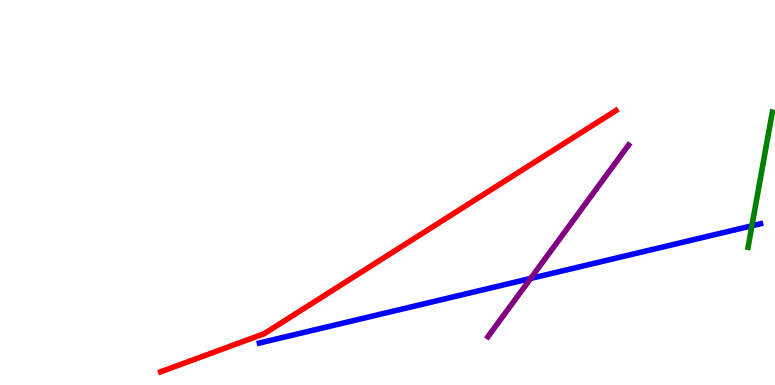[{'lines': ['blue', 'red'], 'intersections': []}, {'lines': ['green', 'red'], 'intersections': []}, {'lines': ['purple', 'red'], 'intersections': []}, {'lines': ['blue', 'green'], 'intersections': [{'x': 9.7, 'y': 4.14}]}, {'lines': ['blue', 'purple'], 'intersections': [{'x': 6.85, 'y': 2.77}]}, {'lines': ['green', 'purple'], 'intersections': []}]